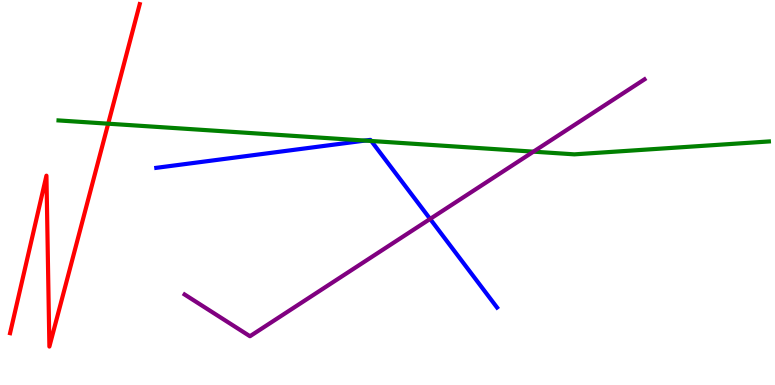[{'lines': ['blue', 'red'], 'intersections': []}, {'lines': ['green', 'red'], 'intersections': [{'x': 1.4, 'y': 6.79}]}, {'lines': ['purple', 'red'], 'intersections': []}, {'lines': ['blue', 'green'], 'intersections': [{'x': 4.71, 'y': 6.35}, {'x': 4.79, 'y': 6.34}]}, {'lines': ['blue', 'purple'], 'intersections': [{'x': 5.55, 'y': 4.31}]}, {'lines': ['green', 'purple'], 'intersections': [{'x': 6.88, 'y': 6.06}]}]